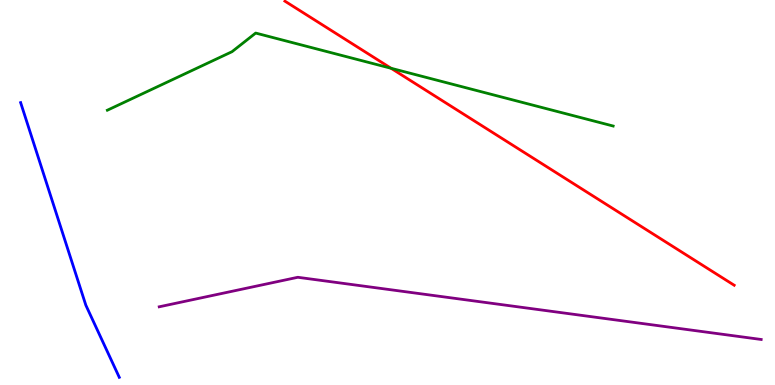[{'lines': ['blue', 'red'], 'intersections': []}, {'lines': ['green', 'red'], 'intersections': [{'x': 5.05, 'y': 8.23}]}, {'lines': ['purple', 'red'], 'intersections': []}, {'lines': ['blue', 'green'], 'intersections': []}, {'lines': ['blue', 'purple'], 'intersections': []}, {'lines': ['green', 'purple'], 'intersections': []}]